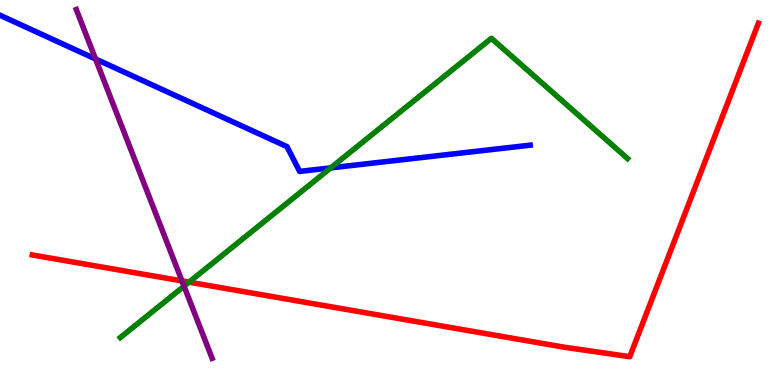[{'lines': ['blue', 'red'], 'intersections': []}, {'lines': ['green', 'red'], 'intersections': [{'x': 2.44, 'y': 2.67}]}, {'lines': ['purple', 'red'], 'intersections': [{'x': 2.35, 'y': 2.7}]}, {'lines': ['blue', 'green'], 'intersections': [{'x': 4.27, 'y': 5.64}]}, {'lines': ['blue', 'purple'], 'intersections': [{'x': 1.23, 'y': 8.47}]}, {'lines': ['green', 'purple'], 'intersections': [{'x': 2.37, 'y': 2.57}]}]